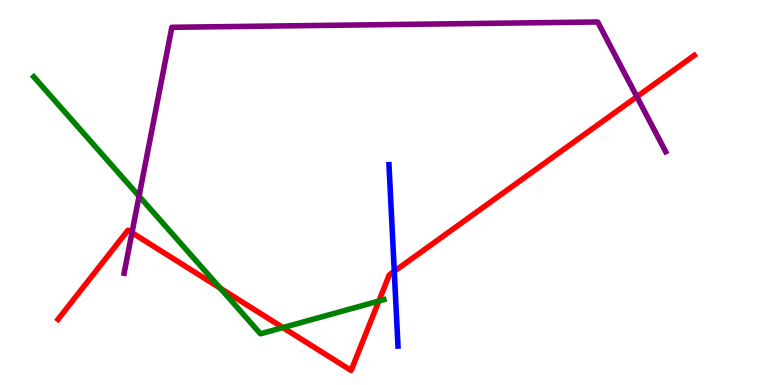[{'lines': ['blue', 'red'], 'intersections': [{'x': 5.09, 'y': 2.95}]}, {'lines': ['green', 'red'], 'intersections': [{'x': 2.84, 'y': 2.52}, {'x': 3.65, 'y': 1.49}, {'x': 4.89, 'y': 2.18}]}, {'lines': ['purple', 'red'], 'intersections': [{'x': 1.7, 'y': 3.96}, {'x': 8.22, 'y': 7.49}]}, {'lines': ['blue', 'green'], 'intersections': []}, {'lines': ['blue', 'purple'], 'intersections': []}, {'lines': ['green', 'purple'], 'intersections': [{'x': 1.79, 'y': 4.9}]}]